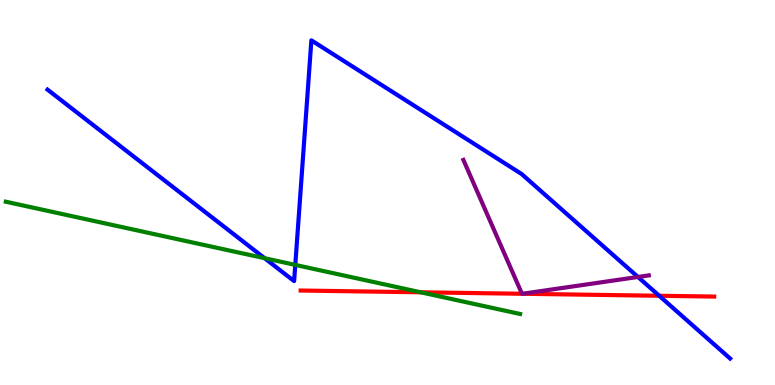[{'lines': ['blue', 'red'], 'intersections': [{'x': 8.51, 'y': 2.32}]}, {'lines': ['green', 'red'], 'intersections': [{'x': 5.43, 'y': 2.41}]}, {'lines': ['purple', 'red'], 'intersections': [{'x': 6.74, 'y': 2.37}, {'x': 6.74, 'y': 2.37}]}, {'lines': ['blue', 'green'], 'intersections': [{'x': 3.41, 'y': 3.29}, {'x': 3.81, 'y': 3.12}]}, {'lines': ['blue', 'purple'], 'intersections': [{'x': 8.23, 'y': 2.81}]}, {'lines': ['green', 'purple'], 'intersections': []}]